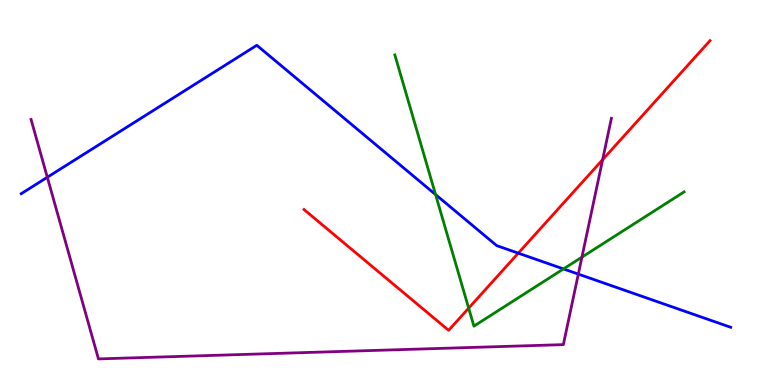[{'lines': ['blue', 'red'], 'intersections': [{'x': 6.69, 'y': 3.42}]}, {'lines': ['green', 'red'], 'intersections': [{'x': 6.05, 'y': 2.0}]}, {'lines': ['purple', 'red'], 'intersections': [{'x': 7.78, 'y': 5.85}]}, {'lines': ['blue', 'green'], 'intersections': [{'x': 5.62, 'y': 4.95}, {'x': 7.27, 'y': 3.01}]}, {'lines': ['blue', 'purple'], 'intersections': [{'x': 0.611, 'y': 5.4}, {'x': 7.46, 'y': 2.88}]}, {'lines': ['green', 'purple'], 'intersections': [{'x': 7.51, 'y': 3.32}]}]